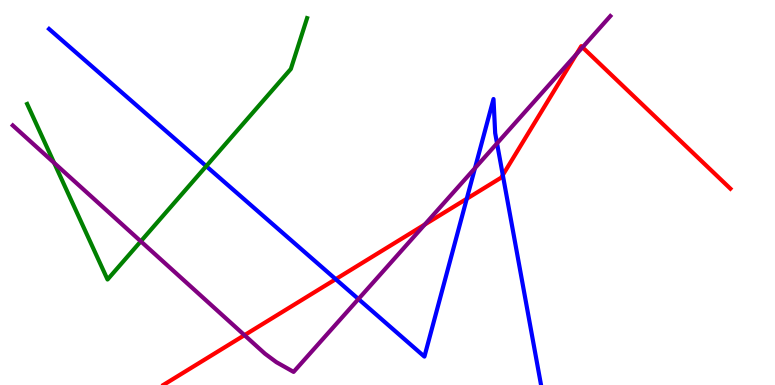[{'lines': ['blue', 'red'], 'intersections': [{'x': 4.33, 'y': 2.75}, {'x': 6.02, 'y': 4.84}, {'x': 6.49, 'y': 5.45}]}, {'lines': ['green', 'red'], 'intersections': []}, {'lines': ['purple', 'red'], 'intersections': [{'x': 3.15, 'y': 1.29}, {'x': 5.48, 'y': 4.17}, {'x': 7.44, 'y': 8.59}, {'x': 7.52, 'y': 8.77}]}, {'lines': ['blue', 'green'], 'intersections': [{'x': 2.66, 'y': 5.68}]}, {'lines': ['blue', 'purple'], 'intersections': [{'x': 4.63, 'y': 2.23}, {'x': 6.13, 'y': 5.63}, {'x': 6.41, 'y': 6.28}]}, {'lines': ['green', 'purple'], 'intersections': [{'x': 0.698, 'y': 5.77}, {'x': 1.82, 'y': 3.73}]}]